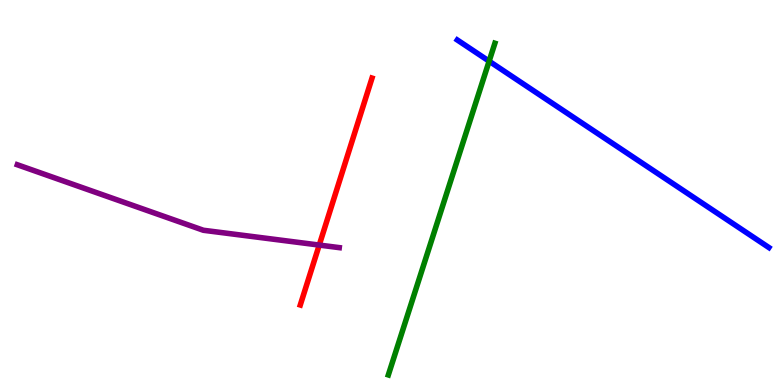[{'lines': ['blue', 'red'], 'intersections': []}, {'lines': ['green', 'red'], 'intersections': []}, {'lines': ['purple', 'red'], 'intersections': [{'x': 4.12, 'y': 3.63}]}, {'lines': ['blue', 'green'], 'intersections': [{'x': 6.31, 'y': 8.41}]}, {'lines': ['blue', 'purple'], 'intersections': []}, {'lines': ['green', 'purple'], 'intersections': []}]